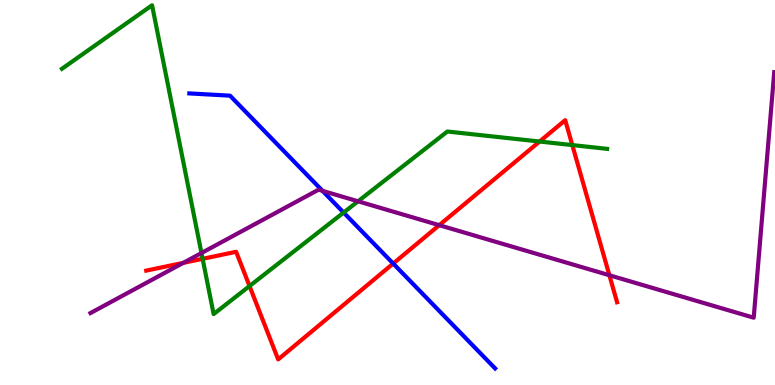[{'lines': ['blue', 'red'], 'intersections': [{'x': 5.07, 'y': 3.15}]}, {'lines': ['green', 'red'], 'intersections': [{'x': 2.61, 'y': 3.28}, {'x': 3.22, 'y': 2.57}, {'x': 6.96, 'y': 6.32}, {'x': 7.38, 'y': 6.23}]}, {'lines': ['purple', 'red'], 'intersections': [{'x': 2.36, 'y': 3.17}, {'x': 5.67, 'y': 4.15}, {'x': 7.86, 'y': 2.85}]}, {'lines': ['blue', 'green'], 'intersections': [{'x': 4.43, 'y': 4.48}]}, {'lines': ['blue', 'purple'], 'intersections': [{'x': 4.16, 'y': 5.04}]}, {'lines': ['green', 'purple'], 'intersections': [{'x': 2.6, 'y': 3.43}, {'x': 4.62, 'y': 4.77}]}]